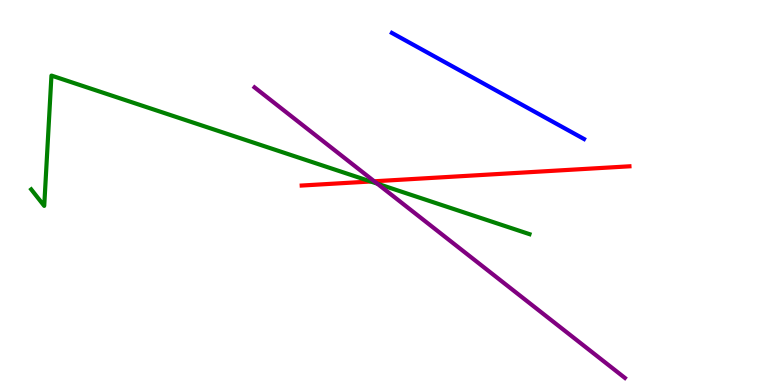[{'lines': ['blue', 'red'], 'intersections': []}, {'lines': ['green', 'red'], 'intersections': [{'x': 4.78, 'y': 5.29}]}, {'lines': ['purple', 'red'], 'intersections': [{'x': 4.83, 'y': 5.29}]}, {'lines': ['blue', 'green'], 'intersections': []}, {'lines': ['blue', 'purple'], 'intersections': []}, {'lines': ['green', 'purple'], 'intersections': [{'x': 4.87, 'y': 5.23}]}]